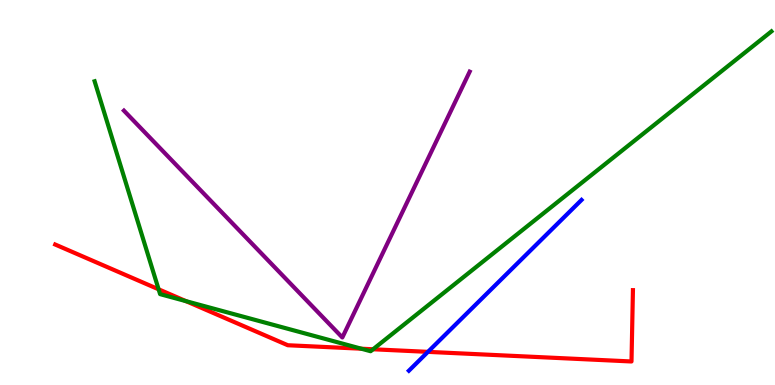[{'lines': ['blue', 'red'], 'intersections': [{'x': 5.52, 'y': 0.861}]}, {'lines': ['green', 'red'], 'intersections': [{'x': 2.05, 'y': 2.49}, {'x': 2.4, 'y': 2.18}, {'x': 4.66, 'y': 0.943}, {'x': 4.81, 'y': 0.928}]}, {'lines': ['purple', 'red'], 'intersections': []}, {'lines': ['blue', 'green'], 'intersections': []}, {'lines': ['blue', 'purple'], 'intersections': []}, {'lines': ['green', 'purple'], 'intersections': []}]